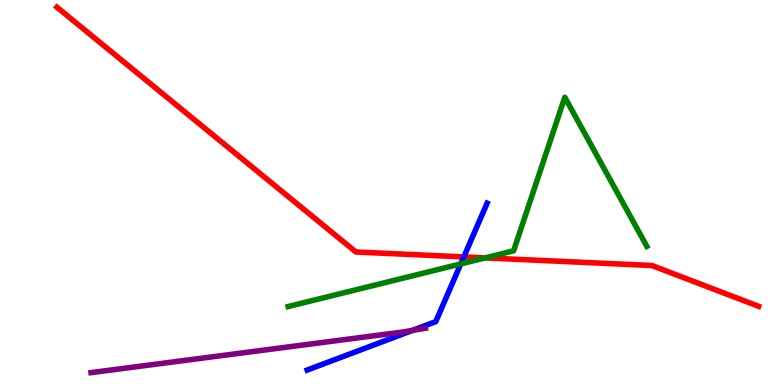[{'lines': ['blue', 'red'], 'intersections': [{'x': 5.98, 'y': 3.33}]}, {'lines': ['green', 'red'], 'intersections': [{'x': 6.26, 'y': 3.3}]}, {'lines': ['purple', 'red'], 'intersections': []}, {'lines': ['blue', 'green'], 'intersections': [{'x': 5.95, 'y': 3.15}]}, {'lines': ['blue', 'purple'], 'intersections': [{'x': 5.32, 'y': 1.42}]}, {'lines': ['green', 'purple'], 'intersections': []}]